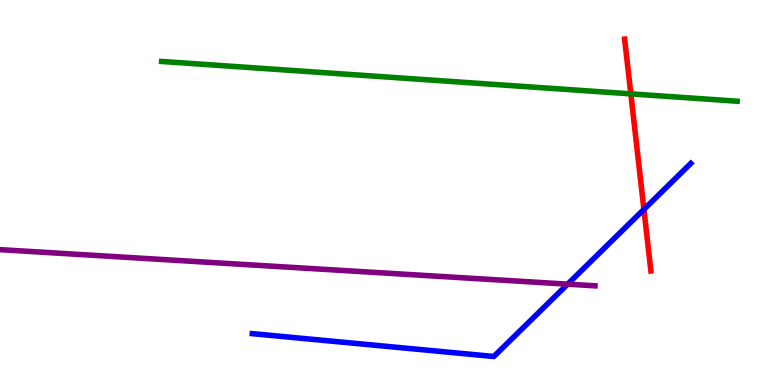[{'lines': ['blue', 'red'], 'intersections': [{'x': 8.31, 'y': 4.56}]}, {'lines': ['green', 'red'], 'intersections': [{'x': 8.14, 'y': 7.56}]}, {'lines': ['purple', 'red'], 'intersections': []}, {'lines': ['blue', 'green'], 'intersections': []}, {'lines': ['blue', 'purple'], 'intersections': [{'x': 7.32, 'y': 2.62}]}, {'lines': ['green', 'purple'], 'intersections': []}]